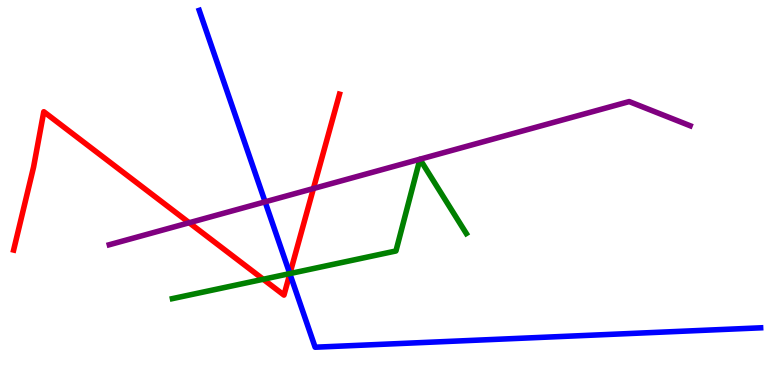[{'lines': ['blue', 'red'], 'intersections': [{'x': 3.74, 'y': 2.89}]}, {'lines': ['green', 'red'], 'intersections': [{'x': 3.4, 'y': 2.75}, {'x': 3.74, 'y': 2.89}]}, {'lines': ['purple', 'red'], 'intersections': [{'x': 2.44, 'y': 4.21}, {'x': 4.04, 'y': 5.1}]}, {'lines': ['blue', 'green'], 'intersections': [{'x': 3.74, 'y': 2.89}]}, {'lines': ['blue', 'purple'], 'intersections': [{'x': 3.42, 'y': 4.76}]}, {'lines': ['green', 'purple'], 'intersections': []}]